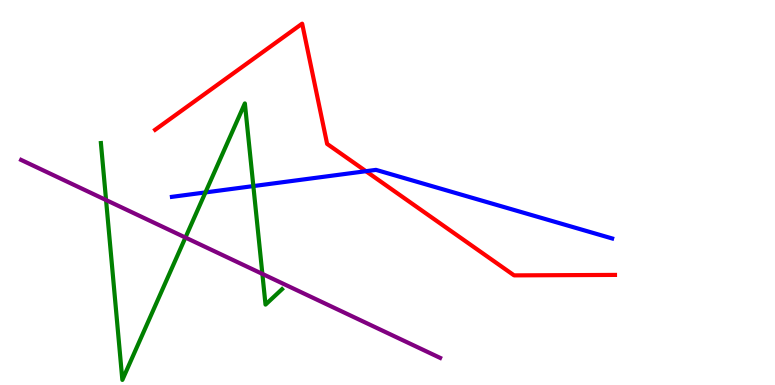[{'lines': ['blue', 'red'], 'intersections': [{'x': 4.72, 'y': 5.55}]}, {'lines': ['green', 'red'], 'intersections': []}, {'lines': ['purple', 'red'], 'intersections': []}, {'lines': ['blue', 'green'], 'intersections': [{'x': 2.65, 'y': 5.0}, {'x': 3.27, 'y': 5.17}]}, {'lines': ['blue', 'purple'], 'intersections': []}, {'lines': ['green', 'purple'], 'intersections': [{'x': 1.37, 'y': 4.8}, {'x': 2.39, 'y': 3.83}, {'x': 3.39, 'y': 2.89}]}]